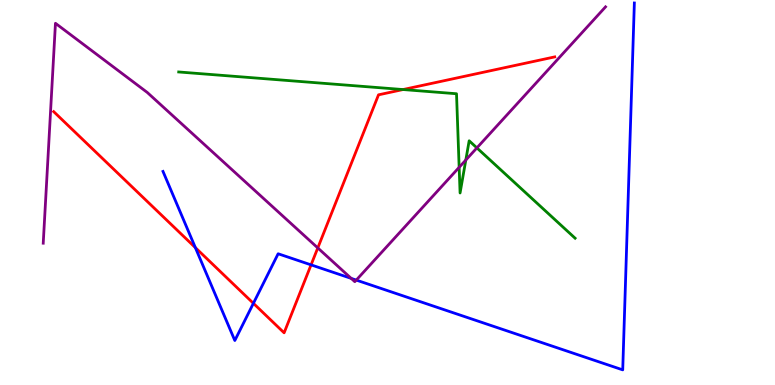[{'lines': ['blue', 'red'], 'intersections': [{'x': 2.52, 'y': 3.57}, {'x': 3.27, 'y': 2.12}, {'x': 4.01, 'y': 3.12}]}, {'lines': ['green', 'red'], 'intersections': [{'x': 5.2, 'y': 7.67}]}, {'lines': ['purple', 'red'], 'intersections': [{'x': 4.1, 'y': 3.56}]}, {'lines': ['blue', 'green'], 'intersections': []}, {'lines': ['blue', 'purple'], 'intersections': [{'x': 4.53, 'y': 2.77}, {'x': 4.6, 'y': 2.72}]}, {'lines': ['green', 'purple'], 'intersections': [{'x': 5.92, 'y': 5.65}, {'x': 6.01, 'y': 5.84}, {'x': 6.15, 'y': 6.16}]}]